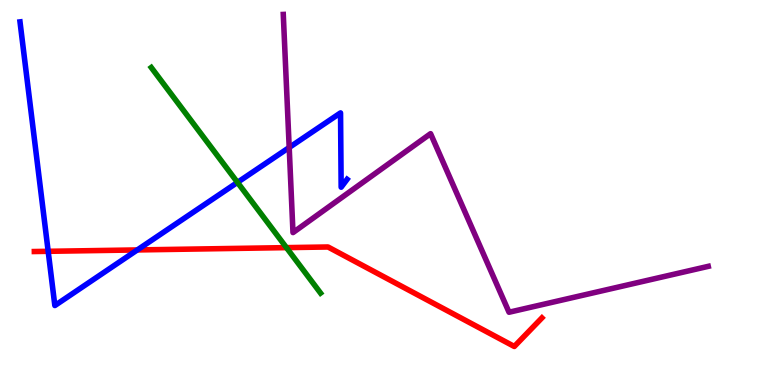[{'lines': ['blue', 'red'], 'intersections': [{'x': 0.622, 'y': 3.47}, {'x': 1.77, 'y': 3.51}]}, {'lines': ['green', 'red'], 'intersections': [{'x': 3.7, 'y': 3.57}]}, {'lines': ['purple', 'red'], 'intersections': []}, {'lines': ['blue', 'green'], 'intersections': [{'x': 3.06, 'y': 5.26}]}, {'lines': ['blue', 'purple'], 'intersections': [{'x': 3.73, 'y': 6.17}]}, {'lines': ['green', 'purple'], 'intersections': []}]